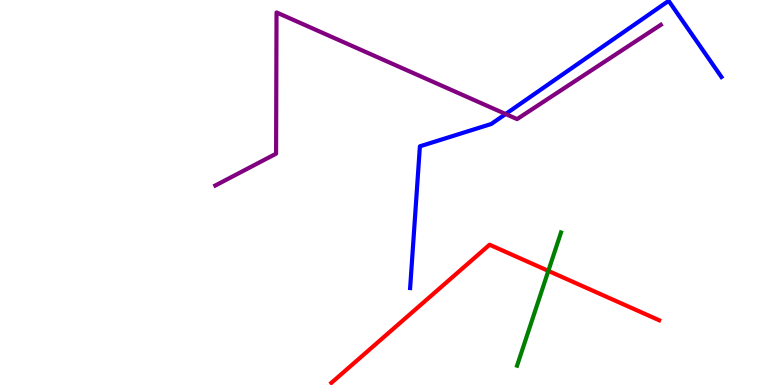[{'lines': ['blue', 'red'], 'intersections': []}, {'lines': ['green', 'red'], 'intersections': [{'x': 7.08, 'y': 2.96}]}, {'lines': ['purple', 'red'], 'intersections': []}, {'lines': ['blue', 'green'], 'intersections': []}, {'lines': ['blue', 'purple'], 'intersections': [{'x': 6.52, 'y': 7.04}]}, {'lines': ['green', 'purple'], 'intersections': []}]